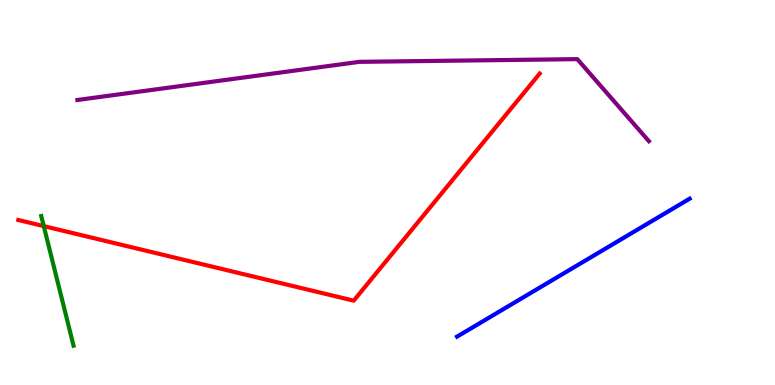[{'lines': ['blue', 'red'], 'intersections': []}, {'lines': ['green', 'red'], 'intersections': [{'x': 0.565, 'y': 4.13}]}, {'lines': ['purple', 'red'], 'intersections': []}, {'lines': ['blue', 'green'], 'intersections': []}, {'lines': ['blue', 'purple'], 'intersections': []}, {'lines': ['green', 'purple'], 'intersections': []}]